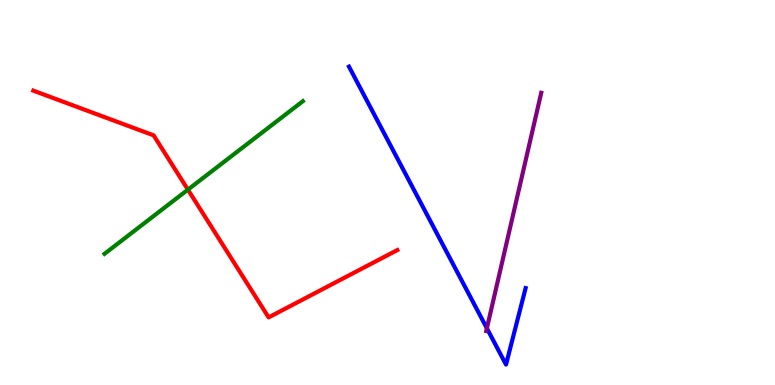[{'lines': ['blue', 'red'], 'intersections': []}, {'lines': ['green', 'red'], 'intersections': [{'x': 2.42, 'y': 5.07}]}, {'lines': ['purple', 'red'], 'intersections': []}, {'lines': ['blue', 'green'], 'intersections': []}, {'lines': ['blue', 'purple'], 'intersections': [{'x': 6.28, 'y': 1.47}]}, {'lines': ['green', 'purple'], 'intersections': []}]